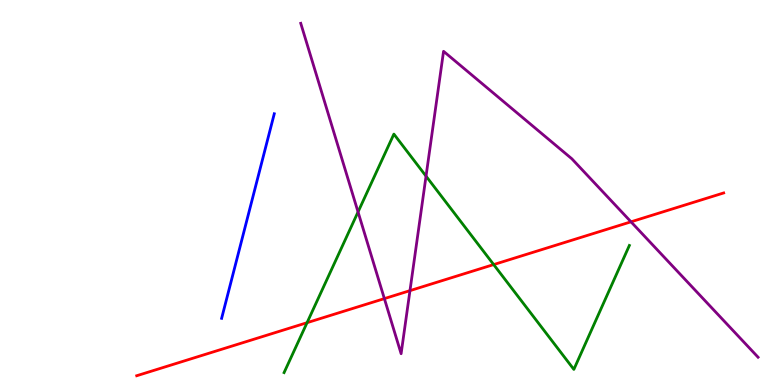[{'lines': ['blue', 'red'], 'intersections': []}, {'lines': ['green', 'red'], 'intersections': [{'x': 3.96, 'y': 1.62}, {'x': 6.37, 'y': 3.13}]}, {'lines': ['purple', 'red'], 'intersections': [{'x': 4.96, 'y': 2.24}, {'x': 5.29, 'y': 2.45}, {'x': 8.14, 'y': 4.24}]}, {'lines': ['blue', 'green'], 'intersections': []}, {'lines': ['blue', 'purple'], 'intersections': []}, {'lines': ['green', 'purple'], 'intersections': [{'x': 4.62, 'y': 4.49}, {'x': 5.5, 'y': 5.42}]}]